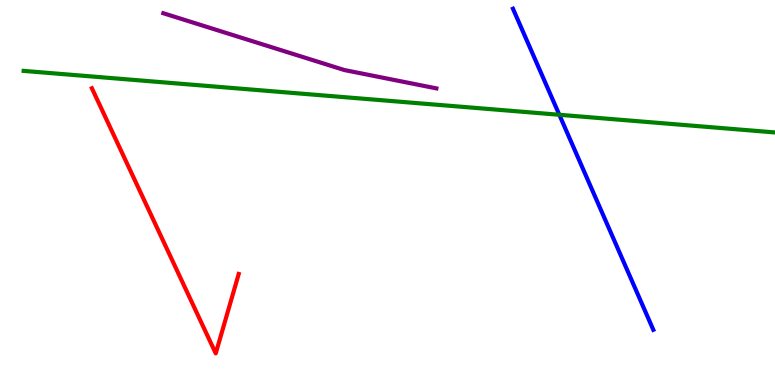[{'lines': ['blue', 'red'], 'intersections': []}, {'lines': ['green', 'red'], 'intersections': []}, {'lines': ['purple', 'red'], 'intersections': []}, {'lines': ['blue', 'green'], 'intersections': [{'x': 7.22, 'y': 7.02}]}, {'lines': ['blue', 'purple'], 'intersections': []}, {'lines': ['green', 'purple'], 'intersections': []}]